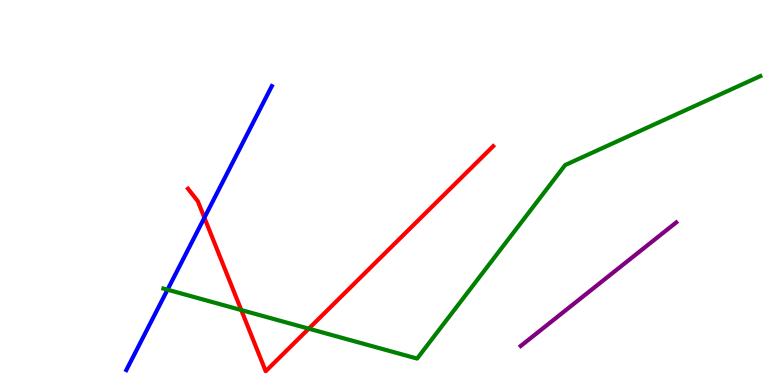[{'lines': ['blue', 'red'], 'intersections': [{'x': 2.64, 'y': 4.35}]}, {'lines': ['green', 'red'], 'intersections': [{'x': 3.11, 'y': 1.95}, {'x': 3.98, 'y': 1.46}]}, {'lines': ['purple', 'red'], 'intersections': []}, {'lines': ['blue', 'green'], 'intersections': [{'x': 2.16, 'y': 2.48}]}, {'lines': ['blue', 'purple'], 'intersections': []}, {'lines': ['green', 'purple'], 'intersections': []}]